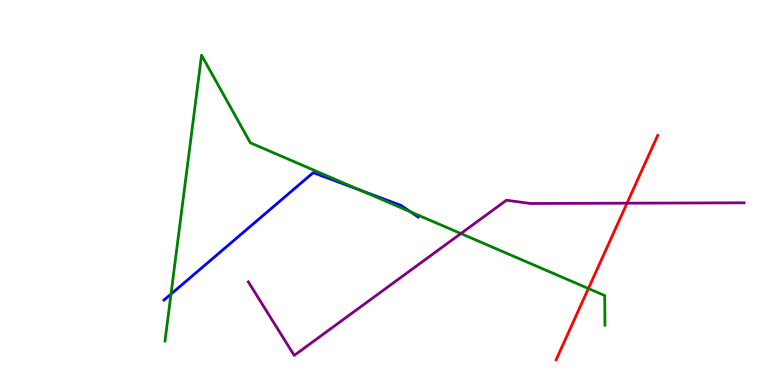[{'lines': ['blue', 'red'], 'intersections': []}, {'lines': ['green', 'red'], 'intersections': [{'x': 7.59, 'y': 2.51}]}, {'lines': ['purple', 'red'], 'intersections': [{'x': 8.09, 'y': 4.72}]}, {'lines': ['blue', 'green'], 'intersections': [{'x': 2.21, 'y': 2.36}, {'x': 4.65, 'y': 5.06}, {'x': 5.3, 'y': 4.5}]}, {'lines': ['blue', 'purple'], 'intersections': []}, {'lines': ['green', 'purple'], 'intersections': [{'x': 5.95, 'y': 3.93}]}]